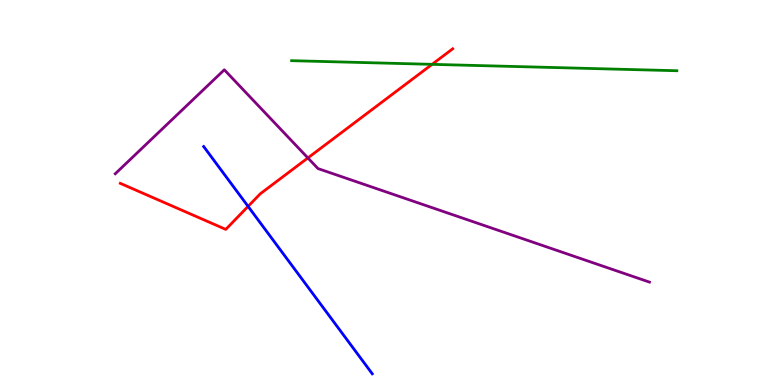[{'lines': ['blue', 'red'], 'intersections': [{'x': 3.2, 'y': 4.64}]}, {'lines': ['green', 'red'], 'intersections': [{'x': 5.58, 'y': 8.33}]}, {'lines': ['purple', 'red'], 'intersections': [{'x': 3.97, 'y': 5.9}]}, {'lines': ['blue', 'green'], 'intersections': []}, {'lines': ['blue', 'purple'], 'intersections': []}, {'lines': ['green', 'purple'], 'intersections': []}]